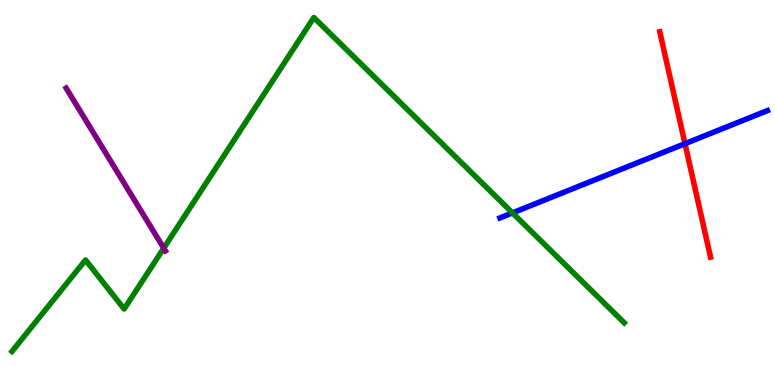[{'lines': ['blue', 'red'], 'intersections': [{'x': 8.84, 'y': 6.27}]}, {'lines': ['green', 'red'], 'intersections': []}, {'lines': ['purple', 'red'], 'intersections': []}, {'lines': ['blue', 'green'], 'intersections': [{'x': 6.61, 'y': 4.47}]}, {'lines': ['blue', 'purple'], 'intersections': []}, {'lines': ['green', 'purple'], 'intersections': [{'x': 2.11, 'y': 3.55}]}]